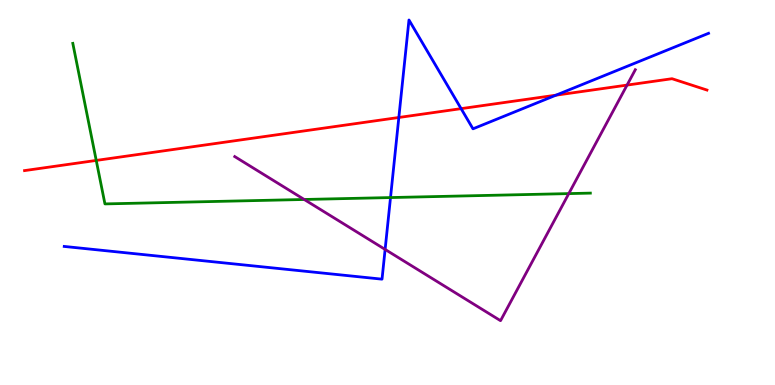[{'lines': ['blue', 'red'], 'intersections': [{'x': 5.15, 'y': 6.95}, {'x': 5.95, 'y': 7.18}, {'x': 7.17, 'y': 7.53}]}, {'lines': ['green', 'red'], 'intersections': [{'x': 1.24, 'y': 5.83}]}, {'lines': ['purple', 'red'], 'intersections': [{'x': 8.09, 'y': 7.79}]}, {'lines': ['blue', 'green'], 'intersections': [{'x': 5.04, 'y': 4.87}]}, {'lines': ['blue', 'purple'], 'intersections': [{'x': 4.97, 'y': 3.52}]}, {'lines': ['green', 'purple'], 'intersections': [{'x': 3.93, 'y': 4.82}, {'x': 7.34, 'y': 4.97}]}]